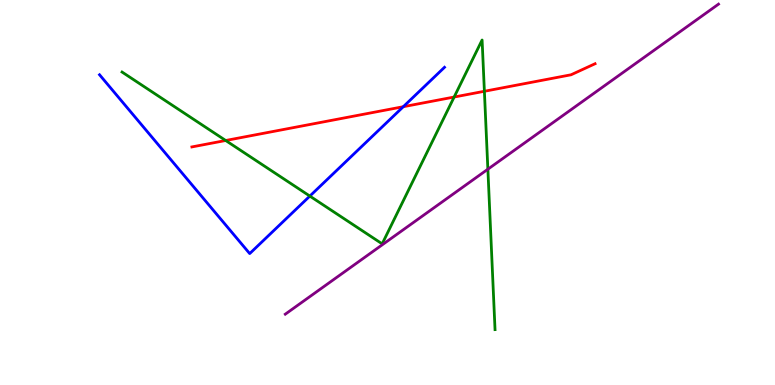[{'lines': ['blue', 'red'], 'intersections': [{'x': 5.2, 'y': 7.23}]}, {'lines': ['green', 'red'], 'intersections': [{'x': 2.91, 'y': 6.35}, {'x': 5.86, 'y': 7.48}, {'x': 6.25, 'y': 7.63}]}, {'lines': ['purple', 'red'], 'intersections': []}, {'lines': ['blue', 'green'], 'intersections': [{'x': 4.0, 'y': 4.91}]}, {'lines': ['blue', 'purple'], 'intersections': []}, {'lines': ['green', 'purple'], 'intersections': [{'x': 6.3, 'y': 5.6}]}]